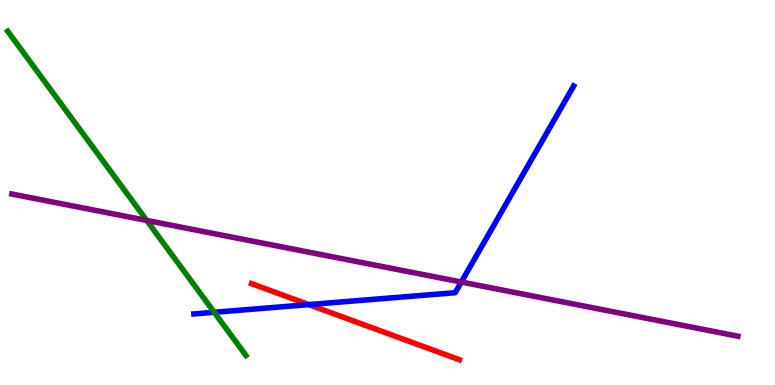[{'lines': ['blue', 'red'], 'intersections': [{'x': 3.98, 'y': 2.09}]}, {'lines': ['green', 'red'], 'intersections': []}, {'lines': ['purple', 'red'], 'intersections': []}, {'lines': ['blue', 'green'], 'intersections': [{'x': 2.76, 'y': 1.89}]}, {'lines': ['blue', 'purple'], 'intersections': [{'x': 5.95, 'y': 2.67}]}, {'lines': ['green', 'purple'], 'intersections': [{'x': 1.89, 'y': 4.27}]}]